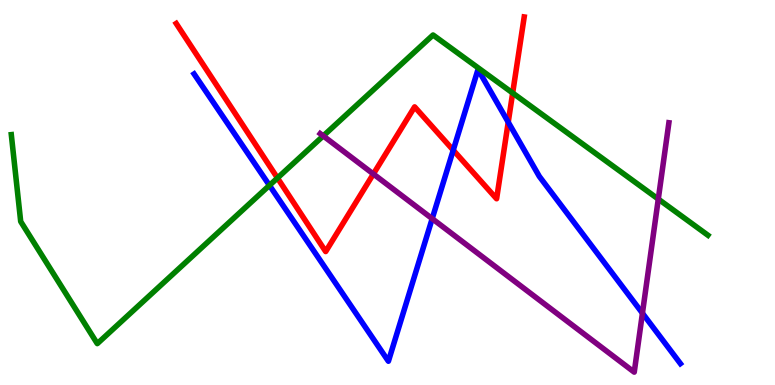[{'lines': ['blue', 'red'], 'intersections': [{'x': 5.85, 'y': 6.1}, {'x': 6.56, 'y': 6.83}]}, {'lines': ['green', 'red'], 'intersections': [{'x': 3.58, 'y': 5.38}, {'x': 6.62, 'y': 7.58}]}, {'lines': ['purple', 'red'], 'intersections': [{'x': 4.82, 'y': 5.48}]}, {'lines': ['blue', 'green'], 'intersections': [{'x': 3.48, 'y': 5.19}]}, {'lines': ['blue', 'purple'], 'intersections': [{'x': 5.58, 'y': 4.32}, {'x': 8.29, 'y': 1.86}]}, {'lines': ['green', 'purple'], 'intersections': [{'x': 4.17, 'y': 6.47}, {'x': 8.49, 'y': 4.83}]}]